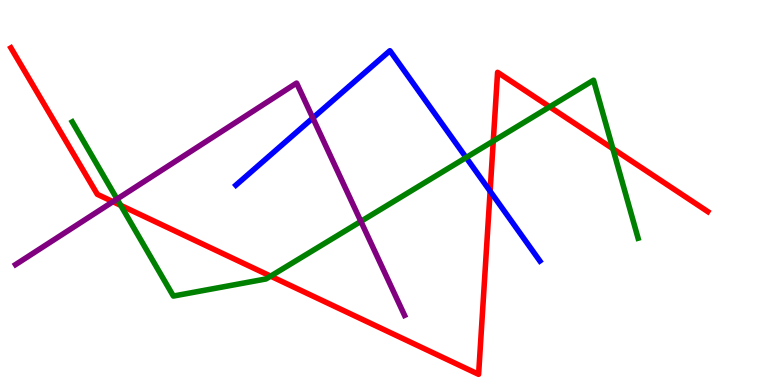[{'lines': ['blue', 'red'], 'intersections': [{'x': 6.32, 'y': 5.03}]}, {'lines': ['green', 'red'], 'intersections': [{'x': 1.56, 'y': 4.67}, {'x': 3.49, 'y': 2.83}, {'x': 6.36, 'y': 6.34}, {'x': 7.09, 'y': 7.23}, {'x': 7.91, 'y': 6.14}]}, {'lines': ['purple', 'red'], 'intersections': [{'x': 1.46, 'y': 4.76}]}, {'lines': ['blue', 'green'], 'intersections': [{'x': 6.01, 'y': 5.91}]}, {'lines': ['blue', 'purple'], 'intersections': [{'x': 4.04, 'y': 6.94}]}, {'lines': ['green', 'purple'], 'intersections': [{'x': 1.51, 'y': 4.83}, {'x': 4.66, 'y': 4.25}]}]